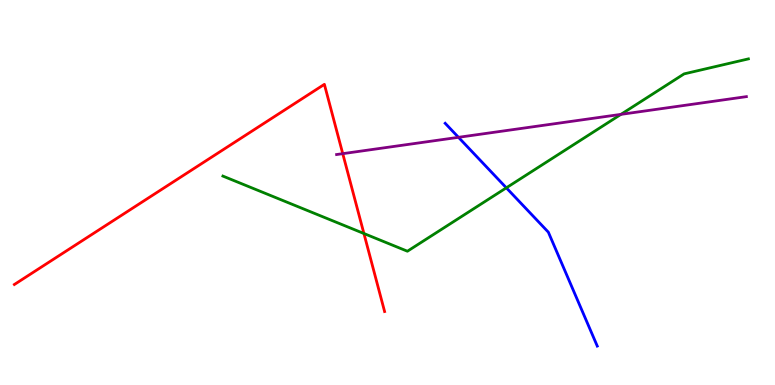[{'lines': ['blue', 'red'], 'intersections': []}, {'lines': ['green', 'red'], 'intersections': [{'x': 4.7, 'y': 3.93}]}, {'lines': ['purple', 'red'], 'intersections': [{'x': 4.42, 'y': 6.01}]}, {'lines': ['blue', 'green'], 'intersections': [{'x': 6.53, 'y': 5.12}]}, {'lines': ['blue', 'purple'], 'intersections': [{'x': 5.92, 'y': 6.43}]}, {'lines': ['green', 'purple'], 'intersections': [{'x': 8.01, 'y': 7.03}]}]